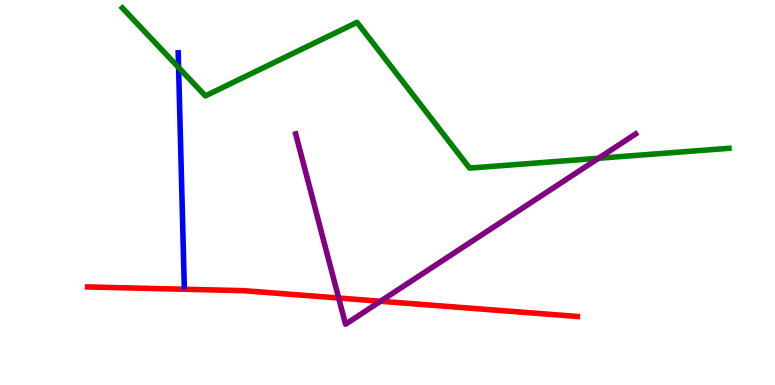[{'lines': ['blue', 'red'], 'intersections': []}, {'lines': ['green', 'red'], 'intersections': []}, {'lines': ['purple', 'red'], 'intersections': [{'x': 4.37, 'y': 2.26}, {'x': 4.91, 'y': 2.18}]}, {'lines': ['blue', 'green'], 'intersections': [{'x': 2.3, 'y': 8.25}]}, {'lines': ['blue', 'purple'], 'intersections': []}, {'lines': ['green', 'purple'], 'intersections': [{'x': 7.72, 'y': 5.89}]}]